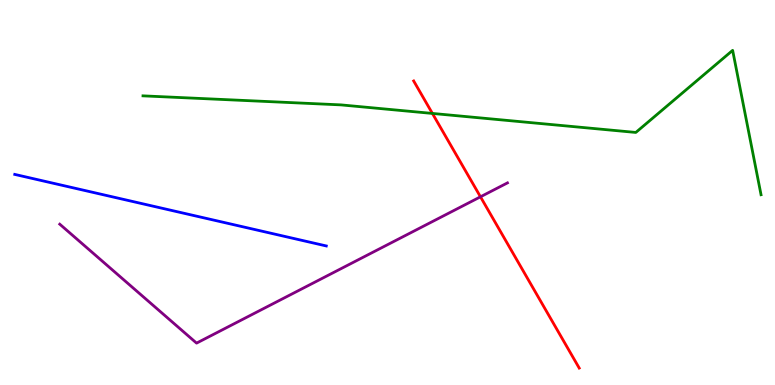[{'lines': ['blue', 'red'], 'intersections': []}, {'lines': ['green', 'red'], 'intersections': [{'x': 5.58, 'y': 7.05}]}, {'lines': ['purple', 'red'], 'intersections': [{'x': 6.2, 'y': 4.89}]}, {'lines': ['blue', 'green'], 'intersections': []}, {'lines': ['blue', 'purple'], 'intersections': []}, {'lines': ['green', 'purple'], 'intersections': []}]